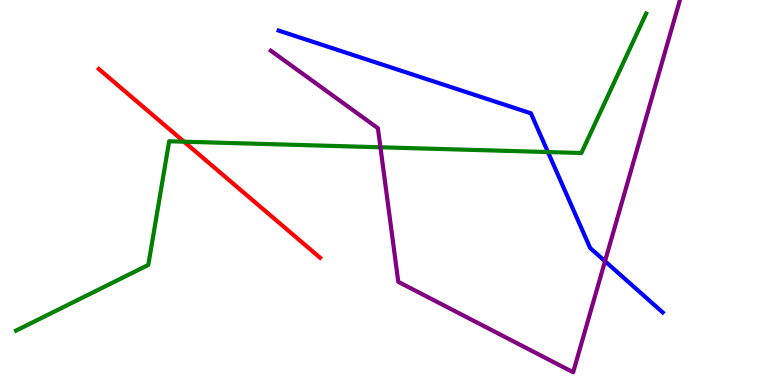[{'lines': ['blue', 'red'], 'intersections': []}, {'lines': ['green', 'red'], 'intersections': [{'x': 2.37, 'y': 6.32}]}, {'lines': ['purple', 'red'], 'intersections': []}, {'lines': ['blue', 'green'], 'intersections': [{'x': 7.07, 'y': 6.05}]}, {'lines': ['blue', 'purple'], 'intersections': [{'x': 7.81, 'y': 3.22}]}, {'lines': ['green', 'purple'], 'intersections': [{'x': 4.91, 'y': 6.17}]}]